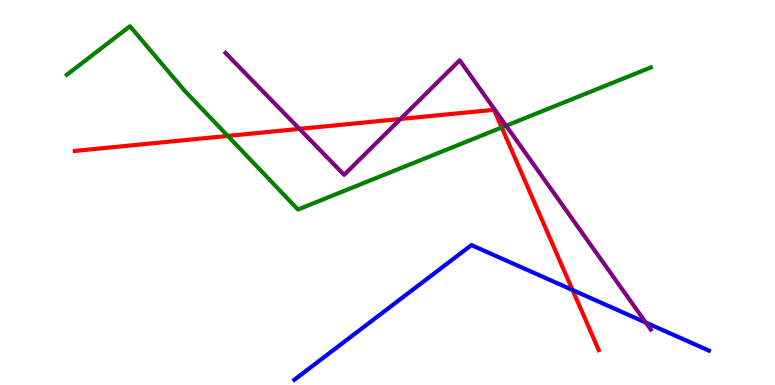[{'lines': ['blue', 'red'], 'intersections': [{'x': 7.39, 'y': 2.47}]}, {'lines': ['green', 'red'], 'intersections': [{'x': 2.94, 'y': 6.47}, {'x': 6.47, 'y': 6.69}]}, {'lines': ['purple', 'red'], 'intersections': [{'x': 3.86, 'y': 6.65}, {'x': 5.17, 'y': 6.91}]}, {'lines': ['blue', 'green'], 'intersections': []}, {'lines': ['blue', 'purple'], 'intersections': [{'x': 8.33, 'y': 1.62}]}, {'lines': ['green', 'purple'], 'intersections': [{'x': 6.53, 'y': 6.73}]}]